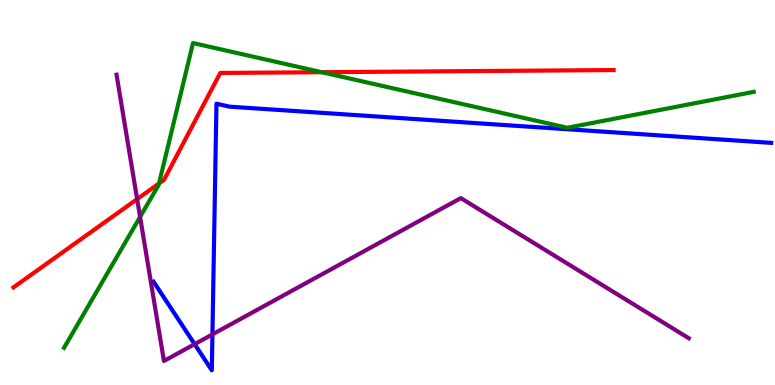[{'lines': ['blue', 'red'], 'intersections': []}, {'lines': ['green', 'red'], 'intersections': [{'x': 2.05, 'y': 5.23}, {'x': 4.15, 'y': 8.12}]}, {'lines': ['purple', 'red'], 'intersections': [{'x': 1.77, 'y': 4.83}]}, {'lines': ['blue', 'green'], 'intersections': []}, {'lines': ['blue', 'purple'], 'intersections': [{'x': 2.51, 'y': 1.06}, {'x': 2.74, 'y': 1.31}]}, {'lines': ['green', 'purple'], 'intersections': [{'x': 1.81, 'y': 4.37}]}]